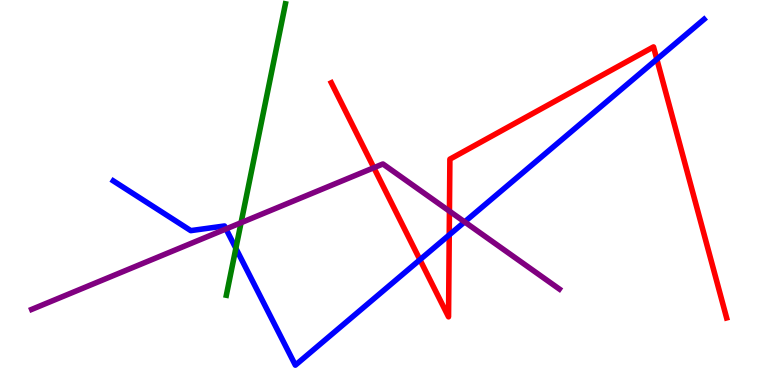[{'lines': ['blue', 'red'], 'intersections': [{'x': 5.42, 'y': 3.25}, {'x': 5.8, 'y': 3.9}, {'x': 8.48, 'y': 8.46}]}, {'lines': ['green', 'red'], 'intersections': []}, {'lines': ['purple', 'red'], 'intersections': [{'x': 4.82, 'y': 5.64}, {'x': 5.8, 'y': 4.52}]}, {'lines': ['blue', 'green'], 'intersections': [{'x': 3.04, 'y': 3.55}]}, {'lines': ['blue', 'purple'], 'intersections': [{'x': 2.92, 'y': 4.05}, {'x': 6.0, 'y': 4.24}]}, {'lines': ['green', 'purple'], 'intersections': [{'x': 3.11, 'y': 4.22}]}]